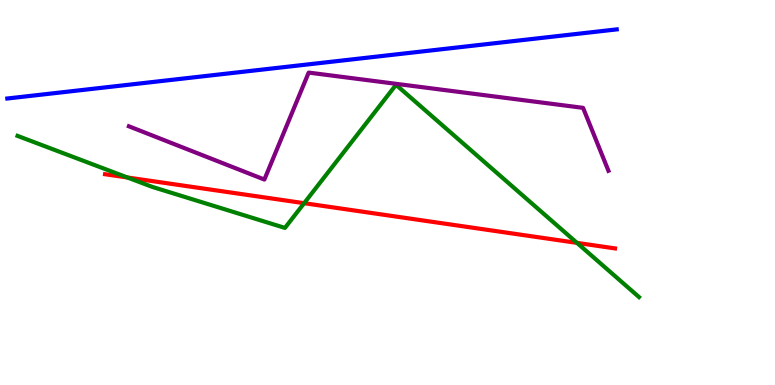[{'lines': ['blue', 'red'], 'intersections': []}, {'lines': ['green', 'red'], 'intersections': [{'x': 1.64, 'y': 5.39}, {'x': 3.92, 'y': 4.72}, {'x': 7.45, 'y': 3.69}]}, {'lines': ['purple', 'red'], 'intersections': []}, {'lines': ['blue', 'green'], 'intersections': []}, {'lines': ['blue', 'purple'], 'intersections': []}, {'lines': ['green', 'purple'], 'intersections': []}]